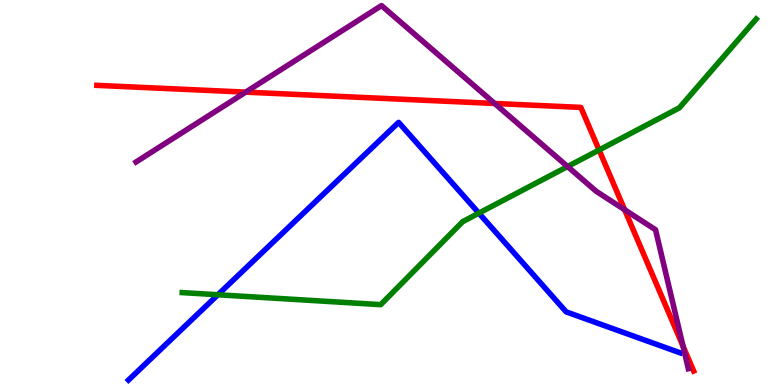[{'lines': ['blue', 'red'], 'intersections': []}, {'lines': ['green', 'red'], 'intersections': [{'x': 7.73, 'y': 6.1}]}, {'lines': ['purple', 'red'], 'intersections': [{'x': 3.17, 'y': 7.61}, {'x': 6.38, 'y': 7.31}, {'x': 8.06, 'y': 4.55}, {'x': 8.81, 'y': 1.01}]}, {'lines': ['blue', 'green'], 'intersections': [{'x': 2.81, 'y': 2.34}, {'x': 6.18, 'y': 4.46}]}, {'lines': ['blue', 'purple'], 'intersections': []}, {'lines': ['green', 'purple'], 'intersections': [{'x': 7.32, 'y': 5.67}]}]